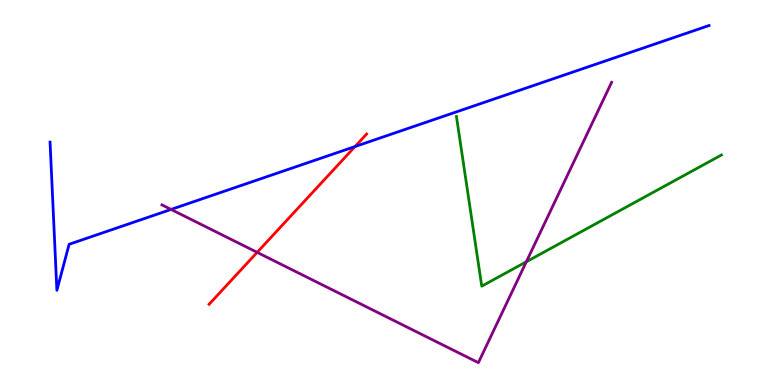[{'lines': ['blue', 'red'], 'intersections': [{'x': 4.58, 'y': 6.19}]}, {'lines': ['green', 'red'], 'intersections': []}, {'lines': ['purple', 'red'], 'intersections': [{'x': 3.32, 'y': 3.45}]}, {'lines': ['blue', 'green'], 'intersections': []}, {'lines': ['blue', 'purple'], 'intersections': [{'x': 2.21, 'y': 4.56}]}, {'lines': ['green', 'purple'], 'intersections': [{'x': 6.79, 'y': 3.2}]}]